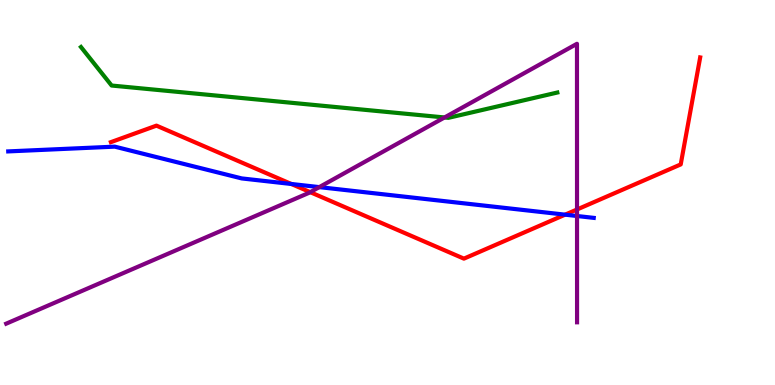[{'lines': ['blue', 'red'], 'intersections': [{'x': 3.76, 'y': 5.22}, {'x': 7.29, 'y': 4.42}]}, {'lines': ['green', 'red'], 'intersections': []}, {'lines': ['purple', 'red'], 'intersections': [{'x': 4.0, 'y': 5.01}, {'x': 7.45, 'y': 4.56}]}, {'lines': ['blue', 'green'], 'intersections': []}, {'lines': ['blue', 'purple'], 'intersections': [{'x': 4.12, 'y': 5.14}, {'x': 7.45, 'y': 4.39}]}, {'lines': ['green', 'purple'], 'intersections': [{'x': 5.74, 'y': 6.95}]}]